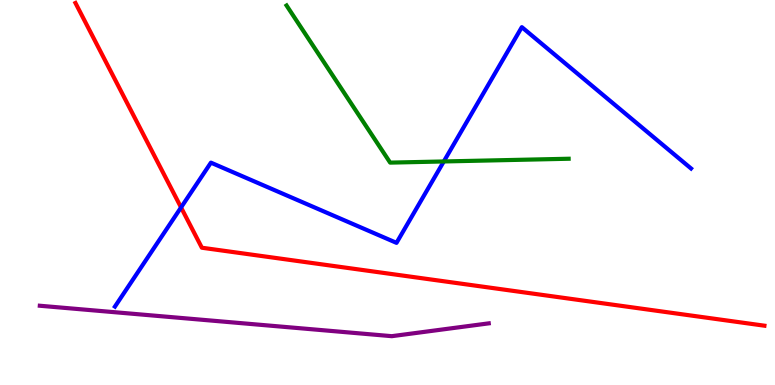[{'lines': ['blue', 'red'], 'intersections': [{'x': 2.34, 'y': 4.61}]}, {'lines': ['green', 'red'], 'intersections': []}, {'lines': ['purple', 'red'], 'intersections': []}, {'lines': ['blue', 'green'], 'intersections': [{'x': 5.73, 'y': 5.81}]}, {'lines': ['blue', 'purple'], 'intersections': []}, {'lines': ['green', 'purple'], 'intersections': []}]